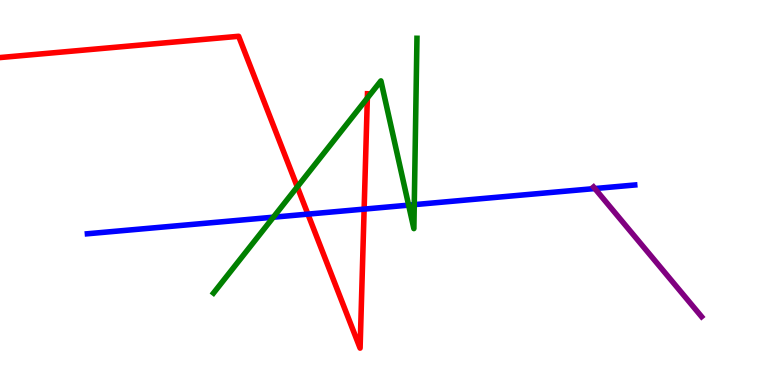[{'lines': ['blue', 'red'], 'intersections': [{'x': 3.97, 'y': 4.44}, {'x': 4.7, 'y': 4.57}]}, {'lines': ['green', 'red'], 'intersections': [{'x': 3.84, 'y': 5.15}, {'x': 4.74, 'y': 7.45}]}, {'lines': ['purple', 'red'], 'intersections': []}, {'lines': ['blue', 'green'], 'intersections': [{'x': 3.53, 'y': 4.36}, {'x': 5.27, 'y': 4.67}, {'x': 5.35, 'y': 4.68}]}, {'lines': ['blue', 'purple'], 'intersections': [{'x': 7.68, 'y': 5.1}]}, {'lines': ['green', 'purple'], 'intersections': []}]